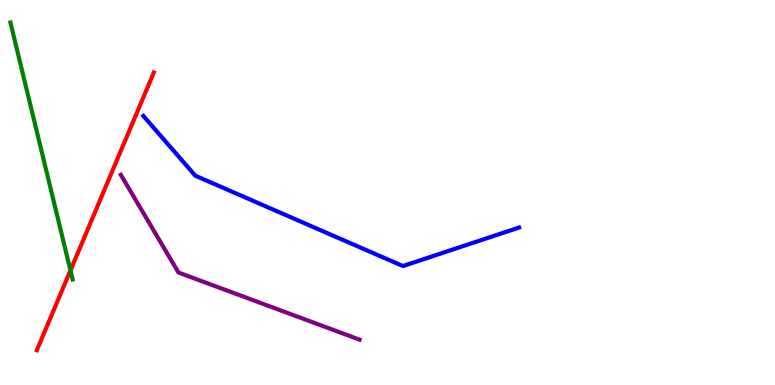[{'lines': ['blue', 'red'], 'intersections': []}, {'lines': ['green', 'red'], 'intersections': [{'x': 0.909, 'y': 2.98}]}, {'lines': ['purple', 'red'], 'intersections': []}, {'lines': ['blue', 'green'], 'intersections': []}, {'lines': ['blue', 'purple'], 'intersections': []}, {'lines': ['green', 'purple'], 'intersections': []}]